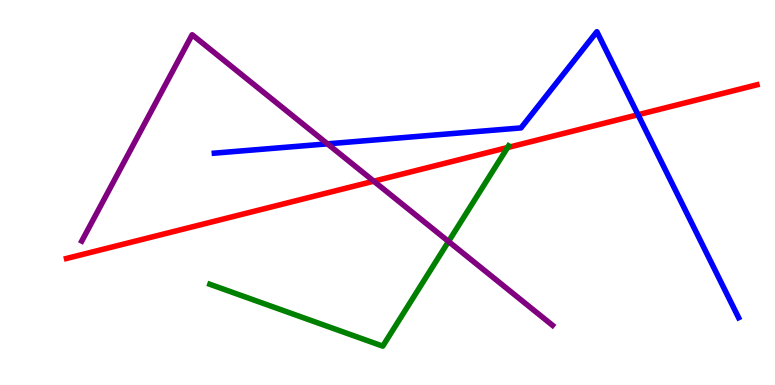[{'lines': ['blue', 'red'], 'intersections': [{'x': 8.23, 'y': 7.02}]}, {'lines': ['green', 'red'], 'intersections': [{'x': 6.55, 'y': 6.17}]}, {'lines': ['purple', 'red'], 'intersections': [{'x': 4.82, 'y': 5.29}]}, {'lines': ['blue', 'green'], 'intersections': []}, {'lines': ['blue', 'purple'], 'intersections': [{'x': 4.23, 'y': 6.26}]}, {'lines': ['green', 'purple'], 'intersections': [{'x': 5.79, 'y': 3.73}]}]